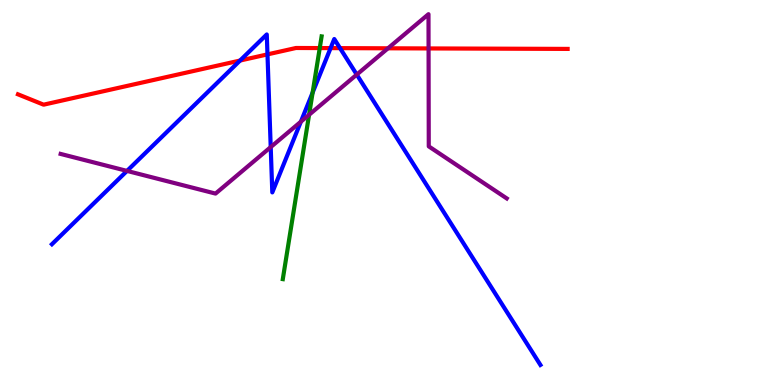[{'lines': ['blue', 'red'], 'intersections': [{'x': 3.1, 'y': 8.43}, {'x': 3.45, 'y': 8.59}, {'x': 4.27, 'y': 8.75}, {'x': 4.39, 'y': 8.75}]}, {'lines': ['green', 'red'], 'intersections': [{'x': 4.13, 'y': 8.75}]}, {'lines': ['purple', 'red'], 'intersections': [{'x': 5.01, 'y': 8.75}, {'x': 5.53, 'y': 8.74}]}, {'lines': ['blue', 'green'], 'intersections': [{'x': 4.03, 'y': 7.6}]}, {'lines': ['blue', 'purple'], 'intersections': [{'x': 1.64, 'y': 5.56}, {'x': 3.49, 'y': 6.18}, {'x': 3.88, 'y': 6.84}, {'x': 4.6, 'y': 8.06}]}, {'lines': ['green', 'purple'], 'intersections': [{'x': 3.99, 'y': 7.02}]}]